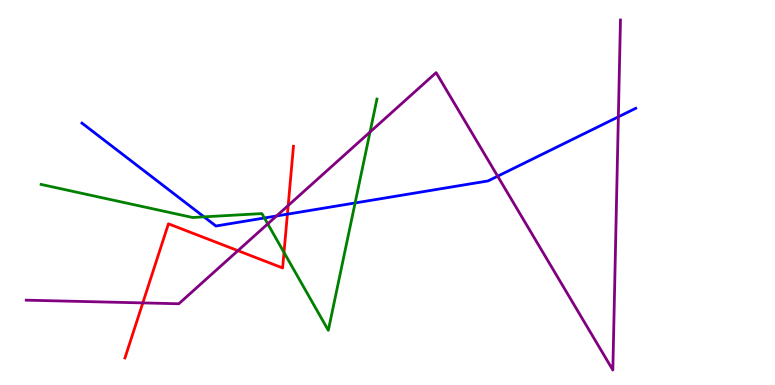[{'lines': ['blue', 'red'], 'intersections': [{'x': 3.71, 'y': 4.44}]}, {'lines': ['green', 'red'], 'intersections': [{'x': 3.66, 'y': 3.44}]}, {'lines': ['purple', 'red'], 'intersections': [{'x': 1.84, 'y': 2.13}, {'x': 3.07, 'y': 3.49}, {'x': 3.72, 'y': 4.66}]}, {'lines': ['blue', 'green'], 'intersections': [{'x': 2.63, 'y': 4.37}, {'x': 3.41, 'y': 4.34}, {'x': 4.58, 'y': 4.73}]}, {'lines': ['blue', 'purple'], 'intersections': [{'x': 3.57, 'y': 4.39}, {'x': 6.42, 'y': 5.42}, {'x': 7.98, 'y': 6.97}]}, {'lines': ['green', 'purple'], 'intersections': [{'x': 3.45, 'y': 4.19}, {'x': 4.77, 'y': 6.57}]}]